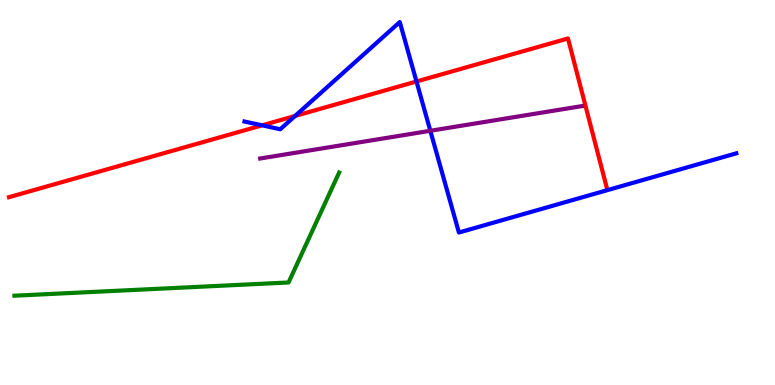[{'lines': ['blue', 'red'], 'intersections': [{'x': 3.38, 'y': 6.74}, {'x': 3.81, 'y': 6.99}, {'x': 5.37, 'y': 7.88}]}, {'lines': ['green', 'red'], 'intersections': []}, {'lines': ['purple', 'red'], 'intersections': []}, {'lines': ['blue', 'green'], 'intersections': []}, {'lines': ['blue', 'purple'], 'intersections': [{'x': 5.55, 'y': 6.6}]}, {'lines': ['green', 'purple'], 'intersections': []}]